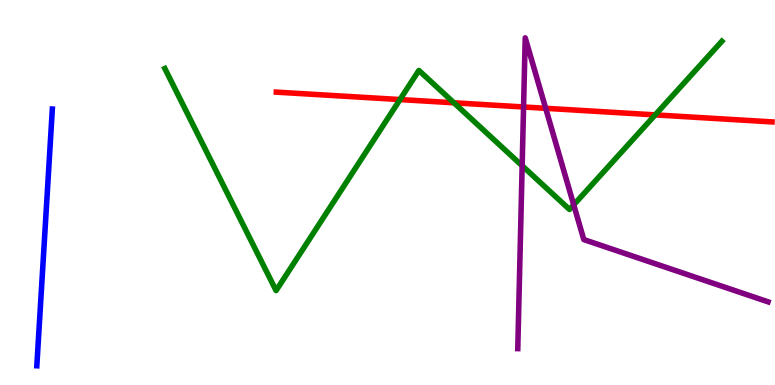[{'lines': ['blue', 'red'], 'intersections': []}, {'lines': ['green', 'red'], 'intersections': [{'x': 5.16, 'y': 7.41}, {'x': 5.86, 'y': 7.33}, {'x': 8.45, 'y': 7.02}]}, {'lines': ['purple', 'red'], 'intersections': [{'x': 6.76, 'y': 7.22}, {'x': 7.04, 'y': 7.19}]}, {'lines': ['blue', 'green'], 'intersections': []}, {'lines': ['blue', 'purple'], 'intersections': []}, {'lines': ['green', 'purple'], 'intersections': [{'x': 6.74, 'y': 5.69}, {'x': 7.4, 'y': 4.68}]}]